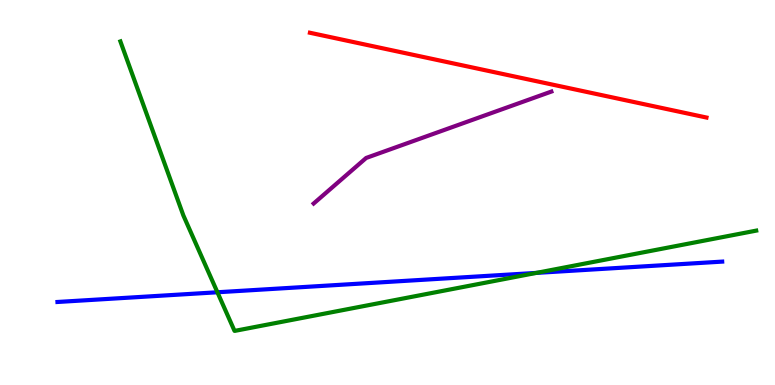[{'lines': ['blue', 'red'], 'intersections': []}, {'lines': ['green', 'red'], 'intersections': []}, {'lines': ['purple', 'red'], 'intersections': []}, {'lines': ['blue', 'green'], 'intersections': [{'x': 2.81, 'y': 2.41}, {'x': 6.92, 'y': 2.91}]}, {'lines': ['blue', 'purple'], 'intersections': []}, {'lines': ['green', 'purple'], 'intersections': []}]